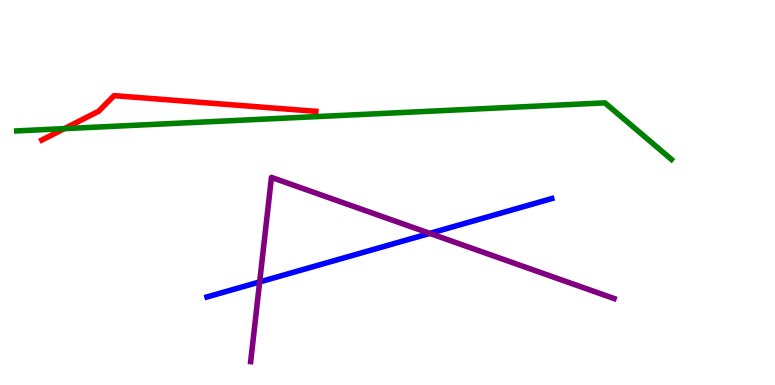[{'lines': ['blue', 'red'], 'intersections': []}, {'lines': ['green', 'red'], 'intersections': [{'x': 0.831, 'y': 6.66}]}, {'lines': ['purple', 'red'], 'intersections': []}, {'lines': ['blue', 'green'], 'intersections': []}, {'lines': ['blue', 'purple'], 'intersections': [{'x': 3.35, 'y': 2.68}, {'x': 5.55, 'y': 3.94}]}, {'lines': ['green', 'purple'], 'intersections': []}]